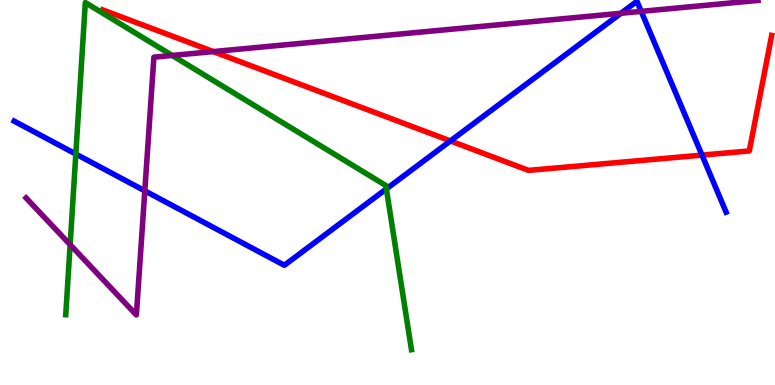[{'lines': ['blue', 'red'], 'intersections': [{'x': 5.81, 'y': 6.34}, {'x': 9.06, 'y': 5.97}]}, {'lines': ['green', 'red'], 'intersections': []}, {'lines': ['purple', 'red'], 'intersections': [{'x': 2.75, 'y': 8.66}]}, {'lines': ['blue', 'green'], 'intersections': [{'x': 0.978, 'y': 6.0}, {'x': 4.99, 'y': 5.09}]}, {'lines': ['blue', 'purple'], 'intersections': [{'x': 1.87, 'y': 5.04}, {'x': 8.01, 'y': 9.66}, {'x': 8.27, 'y': 9.7}]}, {'lines': ['green', 'purple'], 'intersections': [{'x': 0.905, 'y': 3.64}, {'x': 2.22, 'y': 8.56}]}]